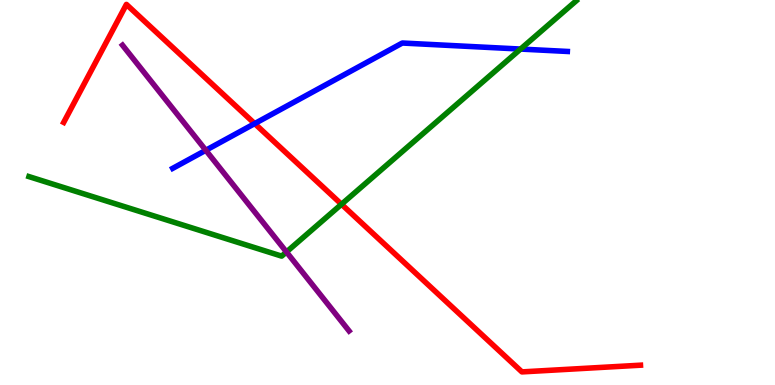[{'lines': ['blue', 'red'], 'intersections': [{'x': 3.29, 'y': 6.79}]}, {'lines': ['green', 'red'], 'intersections': [{'x': 4.41, 'y': 4.69}]}, {'lines': ['purple', 'red'], 'intersections': []}, {'lines': ['blue', 'green'], 'intersections': [{'x': 6.72, 'y': 8.73}]}, {'lines': ['blue', 'purple'], 'intersections': [{'x': 2.66, 'y': 6.1}]}, {'lines': ['green', 'purple'], 'intersections': [{'x': 3.7, 'y': 3.46}]}]